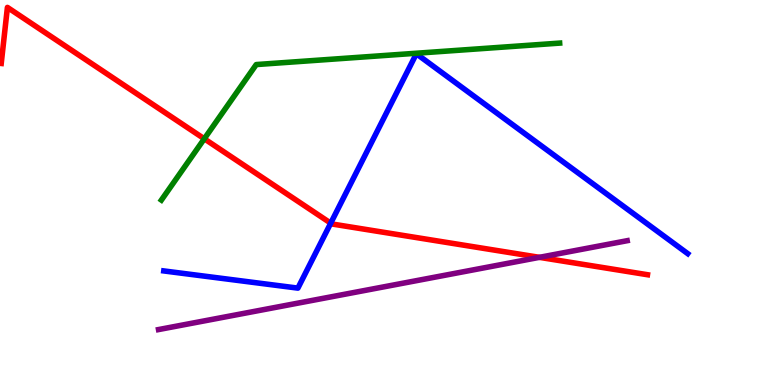[{'lines': ['blue', 'red'], 'intersections': [{'x': 4.27, 'y': 4.2}]}, {'lines': ['green', 'red'], 'intersections': [{'x': 2.64, 'y': 6.4}]}, {'lines': ['purple', 'red'], 'intersections': [{'x': 6.96, 'y': 3.32}]}, {'lines': ['blue', 'green'], 'intersections': []}, {'lines': ['blue', 'purple'], 'intersections': []}, {'lines': ['green', 'purple'], 'intersections': []}]